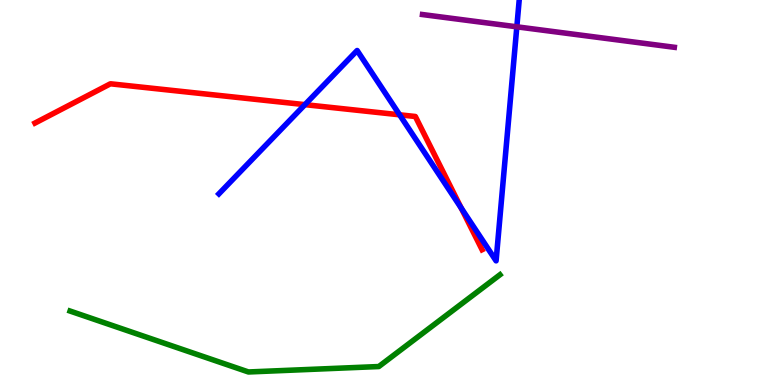[{'lines': ['blue', 'red'], 'intersections': [{'x': 3.93, 'y': 7.28}, {'x': 5.16, 'y': 7.02}, {'x': 5.95, 'y': 4.6}]}, {'lines': ['green', 'red'], 'intersections': []}, {'lines': ['purple', 'red'], 'intersections': []}, {'lines': ['blue', 'green'], 'intersections': []}, {'lines': ['blue', 'purple'], 'intersections': [{'x': 6.67, 'y': 9.3}]}, {'lines': ['green', 'purple'], 'intersections': []}]